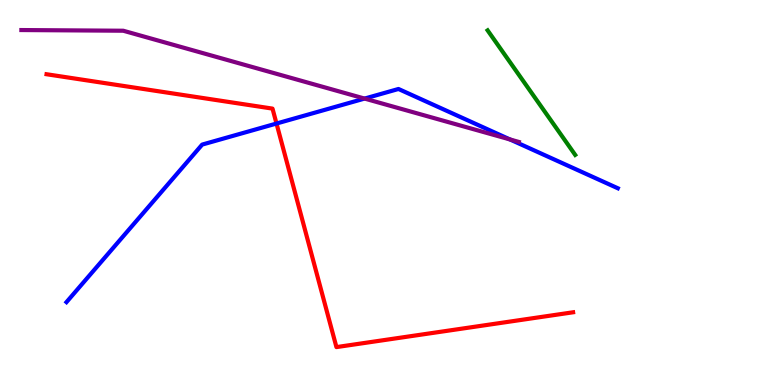[{'lines': ['blue', 'red'], 'intersections': [{'x': 3.57, 'y': 6.79}]}, {'lines': ['green', 'red'], 'intersections': []}, {'lines': ['purple', 'red'], 'intersections': []}, {'lines': ['blue', 'green'], 'intersections': []}, {'lines': ['blue', 'purple'], 'intersections': [{'x': 4.7, 'y': 7.44}, {'x': 6.58, 'y': 6.38}]}, {'lines': ['green', 'purple'], 'intersections': []}]